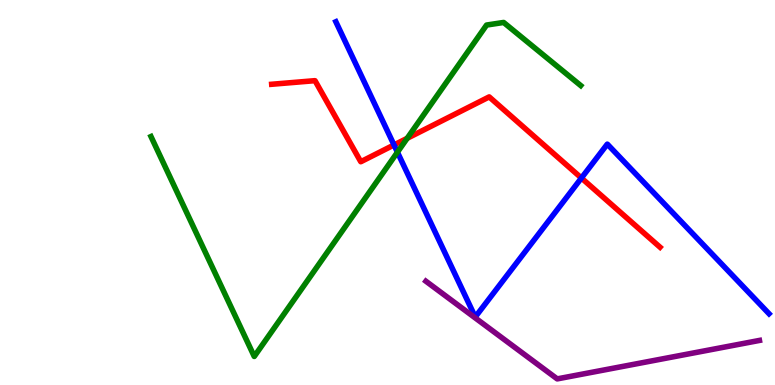[{'lines': ['blue', 'red'], 'intersections': [{'x': 5.08, 'y': 6.23}, {'x': 7.5, 'y': 5.38}]}, {'lines': ['green', 'red'], 'intersections': [{'x': 5.25, 'y': 6.41}]}, {'lines': ['purple', 'red'], 'intersections': []}, {'lines': ['blue', 'green'], 'intersections': [{'x': 5.13, 'y': 6.05}]}, {'lines': ['blue', 'purple'], 'intersections': []}, {'lines': ['green', 'purple'], 'intersections': []}]